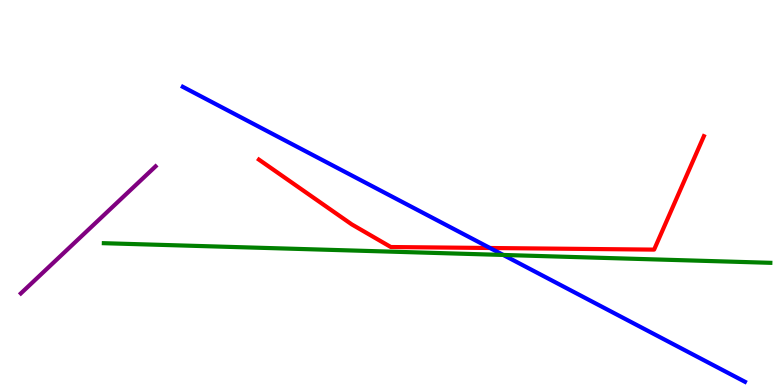[{'lines': ['blue', 'red'], 'intersections': [{'x': 6.32, 'y': 3.56}]}, {'lines': ['green', 'red'], 'intersections': []}, {'lines': ['purple', 'red'], 'intersections': []}, {'lines': ['blue', 'green'], 'intersections': [{'x': 6.49, 'y': 3.38}]}, {'lines': ['blue', 'purple'], 'intersections': []}, {'lines': ['green', 'purple'], 'intersections': []}]